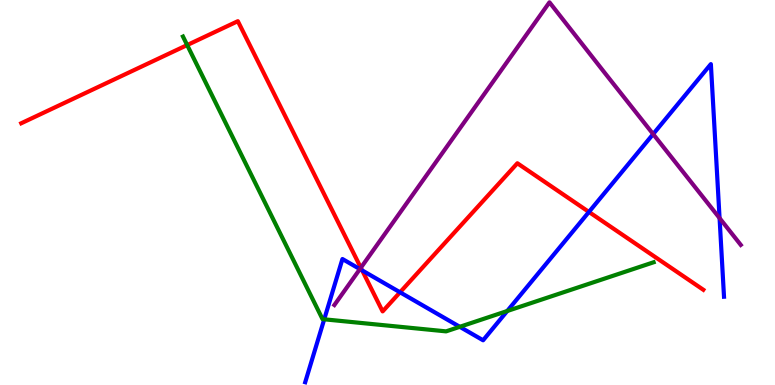[{'lines': ['blue', 'red'], 'intersections': [{'x': 4.67, 'y': 2.98}, {'x': 5.16, 'y': 2.41}, {'x': 7.6, 'y': 4.49}]}, {'lines': ['green', 'red'], 'intersections': [{'x': 2.42, 'y': 8.83}]}, {'lines': ['purple', 'red'], 'intersections': [{'x': 4.66, 'y': 3.05}]}, {'lines': ['blue', 'green'], 'intersections': [{'x': 4.18, 'y': 1.71}, {'x': 5.93, 'y': 1.51}, {'x': 6.54, 'y': 1.92}]}, {'lines': ['blue', 'purple'], 'intersections': [{'x': 4.64, 'y': 3.01}, {'x': 8.43, 'y': 6.52}, {'x': 9.28, 'y': 4.33}]}, {'lines': ['green', 'purple'], 'intersections': []}]